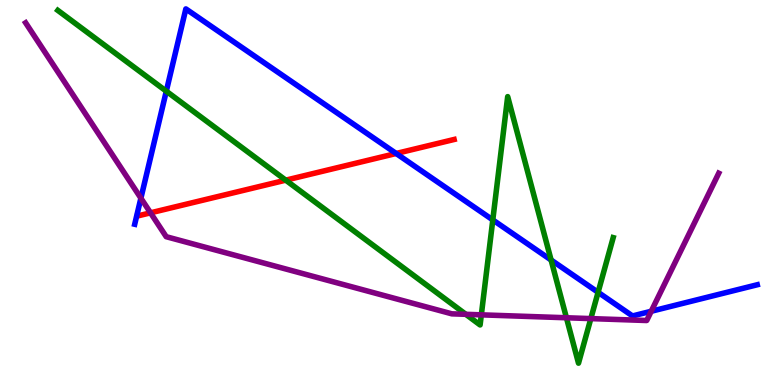[{'lines': ['blue', 'red'], 'intersections': [{'x': 5.11, 'y': 6.01}]}, {'lines': ['green', 'red'], 'intersections': [{'x': 3.69, 'y': 5.32}]}, {'lines': ['purple', 'red'], 'intersections': [{'x': 1.94, 'y': 4.47}]}, {'lines': ['blue', 'green'], 'intersections': [{'x': 2.15, 'y': 7.63}, {'x': 6.36, 'y': 4.29}, {'x': 7.11, 'y': 3.25}, {'x': 7.72, 'y': 2.41}]}, {'lines': ['blue', 'purple'], 'intersections': [{'x': 1.82, 'y': 4.85}, {'x': 8.4, 'y': 1.92}]}, {'lines': ['green', 'purple'], 'intersections': [{'x': 6.01, 'y': 1.84}, {'x': 6.21, 'y': 1.82}, {'x': 7.31, 'y': 1.75}, {'x': 7.62, 'y': 1.72}]}]